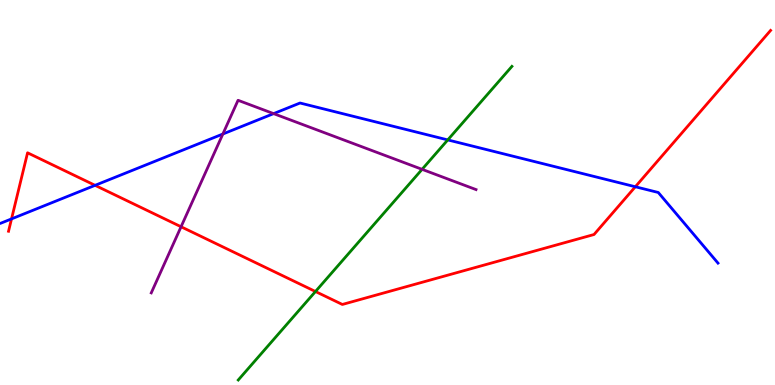[{'lines': ['blue', 'red'], 'intersections': [{'x': 0.149, 'y': 4.31}, {'x': 1.23, 'y': 5.19}, {'x': 8.2, 'y': 5.15}]}, {'lines': ['green', 'red'], 'intersections': [{'x': 4.07, 'y': 2.43}]}, {'lines': ['purple', 'red'], 'intersections': [{'x': 2.34, 'y': 4.11}]}, {'lines': ['blue', 'green'], 'intersections': [{'x': 5.78, 'y': 6.37}]}, {'lines': ['blue', 'purple'], 'intersections': [{'x': 2.88, 'y': 6.52}, {'x': 3.53, 'y': 7.05}]}, {'lines': ['green', 'purple'], 'intersections': [{'x': 5.45, 'y': 5.6}]}]